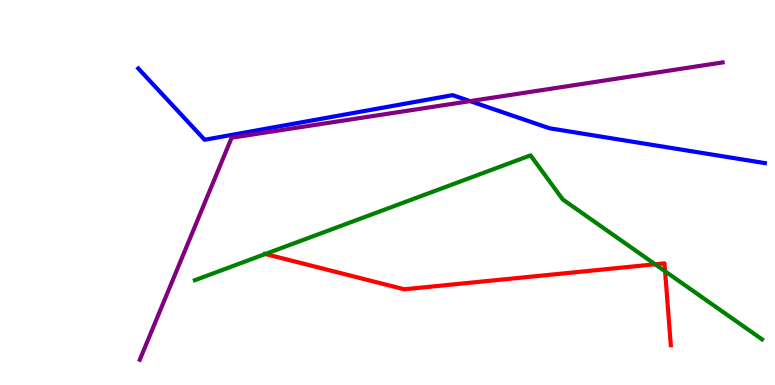[{'lines': ['blue', 'red'], 'intersections': []}, {'lines': ['green', 'red'], 'intersections': [{'x': 3.42, 'y': 3.4}, {'x': 8.45, 'y': 3.14}, {'x': 8.58, 'y': 2.95}]}, {'lines': ['purple', 'red'], 'intersections': []}, {'lines': ['blue', 'green'], 'intersections': []}, {'lines': ['blue', 'purple'], 'intersections': [{'x': 6.07, 'y': 7.37}]}, {'lines': ['green', 'purple'], 'intersections': []}]